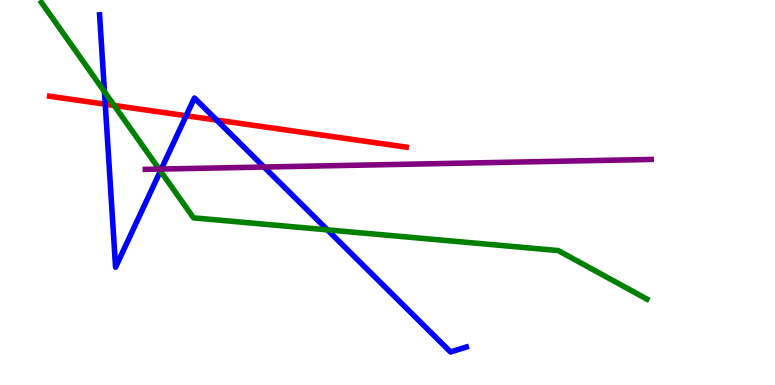[{'lines': ['blue', 'red'], 'intersections': [{'x': 1.36, 'y': 7.29}, {'x': 2.4, 'y': 6.99}, {'x': 2.8, 'y': 6.88}]}, {'lines': ['green', 'red'], 'intersections': [{'x': 1.47, 'y': 7.26}]}, {'lines': ['purple', 'red'], 'intersections': []}, {'lines': ['blue', 'green'], 'intersections': [{'x': 1.35, 'y': 7.62}, {'x': 2.07, 'y': 5.56}, {'x': 4.22, 'y': 4.03}]}, {'lines': ['blue', 'purple'], 'intersections': [{'x': 2.08, 'y': 5.61}, {'x': 3.41, 'y': 5.66}]}, {'lines': ['green', 'purple'], 'intersections': [{'x': 2.05, 'y': 5.61}]}]